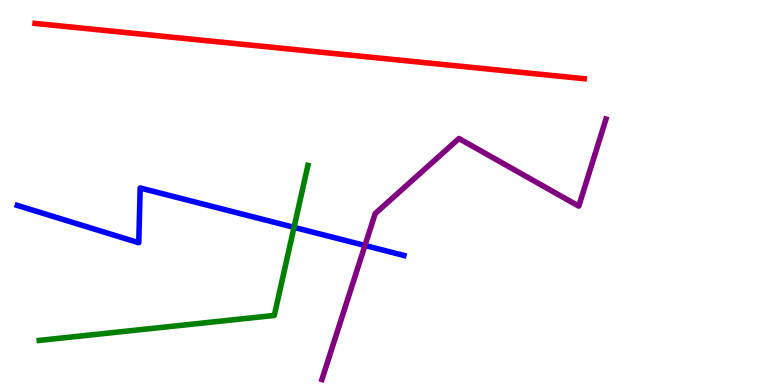[{'lines': ['blue', 'red'], 'intersections': []}, {'lines': ['green', 'red'], 'intersections': []}, {'lines': ['purple', 'red'], 'intersections': []}, {'lines': ['blue', 'green'], 'intersections': [{'x': 3.79, 'y': 4.09}]}, {'lines': ['blue', 'purple'], 'intersections': [{'x': 4.71, 'y': 3.62}]}, {'lines': ['green', 'purple'], 'intersections': []}]